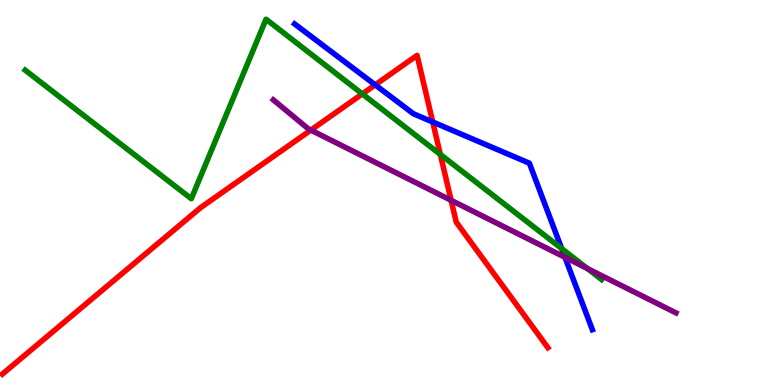[{'lines': ['blue', 'red'], 'intersections': [{'x': 4.84, 'y': 7.8}, {'x': 5.58, 'y': 6.83}]}, {'lines': ['green', 'red'], 'intersections': [{'x': 4.67, 'y': 7.56}, {'x': 5.68, 'y': 5.99}]}, {'lines': ['purple', 'red'], 'intersections': [{'x': 4.01, 'y': 6.62}, {'x': 5.82, 'y': 4.8}]}, {'lines': ['blue', 'green'], 'intersections': [{'x': 7.25, 'y': 3.54}]}, {'lines': ['blue', 'purple'], 'intersections': [{'x': 7.29, 'y': 3.32}]}, {'lines': ['green', 'purple'], 'intersections': [{'x': 7.58, 'y': 3.02}]}]